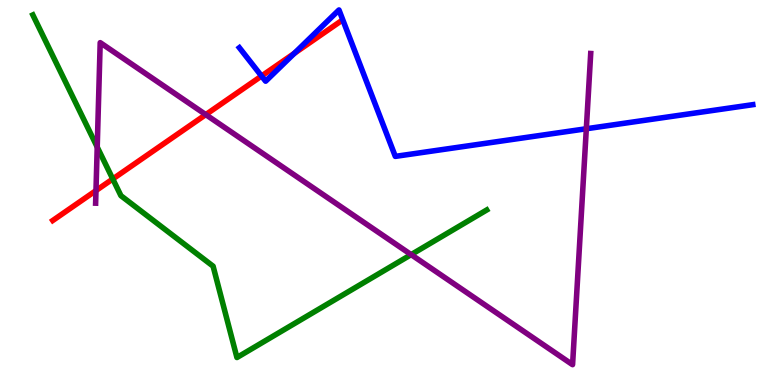[{'lines': ['blue', 'red'], 'intersections': [{'x': 3.37, 'y': 8.03}, {'x': 3.8, 'y': 8.61}]}, {'lines': ['green', 'red'], 'intersections': [{'x': 1.46, 'y': 5.35}]}, {'lines': ['purple', 'red'], 'intersections': [{'x': 1.24, 'y': 5.05}, {'x': 2.66, 'y': 7.02}]}, {'lines': ['blue', 'green'], 'intersections': []}, {'lines': ['blue', 'purple'], 'intersections': [{'x': 7.57, 'y': 6.66}]}, {'lines': ['green', 'purple'], 'intersections': [{'x': 1.25, 'y': 6.18}, {'x': 5.31, 'y': 3.39}]}]